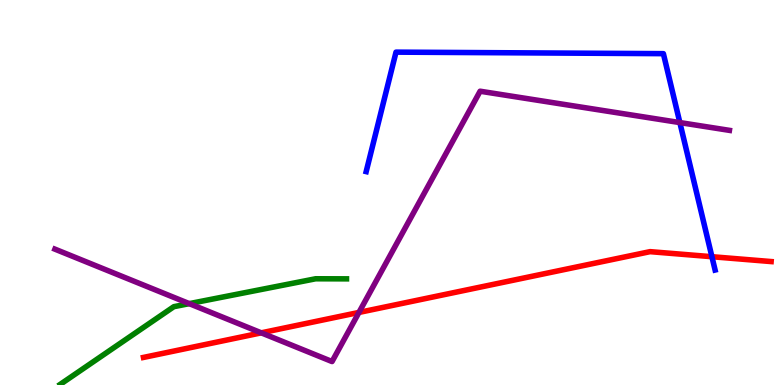[{'lines': ['blue', 'red'], 'intersections': [{'x': 9.19, 'y': 3.33}]}, {'lines': ['green', 'red'], 'intersections': []}, {'lines': ['purple', 'red'], 'intersections': [{'x': 3.37, 'y': 1.35}, {'x': 4.63, 'y': 1.88}]}, {'lines': ['blue', 'green'], 'intersections': []}, {'lines': ['blue', 'purple'], 'intersections': [{'x': 8.77, 'y': 6.82}]}, {'lines': ['green', 'purple'], 'intersections': [{'x': 2.44, 'y': 2.11}]}]